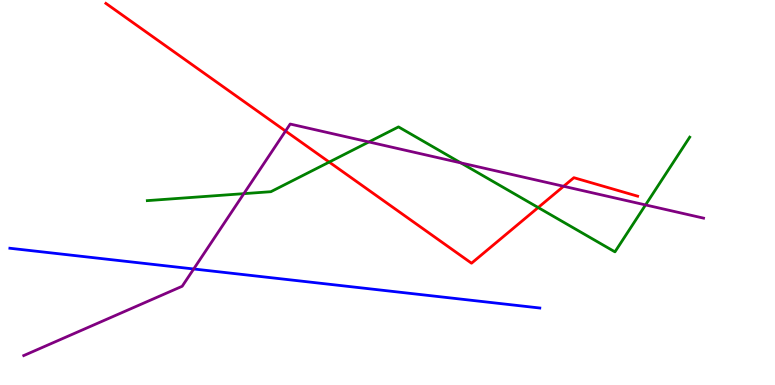[{'lines': ['blue', 'red'], 'intersections': []}, {'lines': ['green', 'red'], 'intersections': [{'x': 4.25, 'y': 5.79}, {'x': 6.94, 'y': 4.61}]}, {'lines': ['purple', 'red'], 'intersections': [{'x': 3.68, 'y': 6.6}, {'x': 7.27, 'y': 5.16}]}, {'lines': ['blue', 'green'], 'intersections': []}, {'lines': ['blue', 'purple'], 'intersections': [{'x': 2.5, 'y': 3.01}]}, {'lines': ['green', 'purple'], 'intersections': [{'x': 3.15, 'y': 4.97}, {'x': 4.76, 'y': 6.31}, {'x': 5.95, 'y': 5.77}, {'x': 8.33, 'y': 4.68}]}]